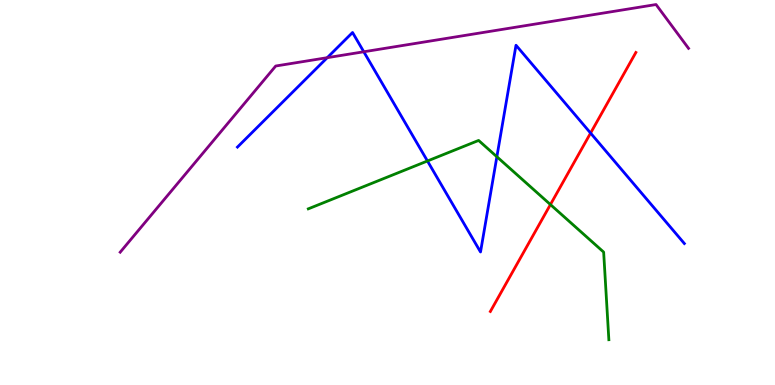[{'lines': ['blue', 'red'], 'intersections': [{'x': 7.62, 'y': 6.54}]}, {'lines': ['green', 'red'], 'intersections': [{'x': 7.1, 'y': 4.69}]}, {'lines': ['purple', 'red'], 'intersections': []}, {'lines': ['blue', 'green'], 'intersections': [{'x': 5.52, 'y': 5.82}, {'x': 6.41, 'y': 5.93}]}, {'lines': ['blue', 'purple'], 'intersections': [{'x': 4.22, 'y': 8.5}, {'x': 4.69, 'y': 8.66}]}, {'lines': ['green', 'purple'], 'intersections': []}]